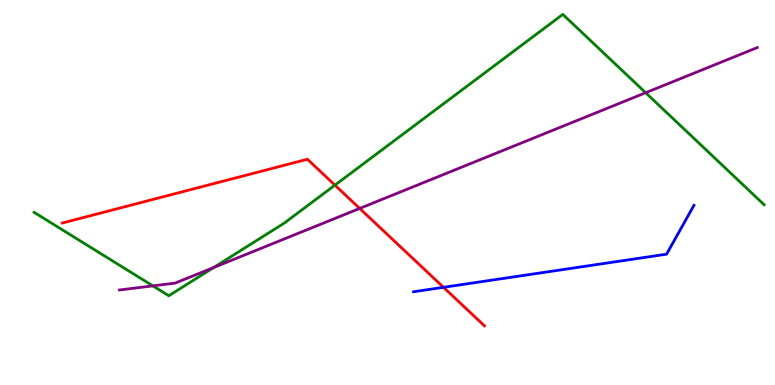[{'lines': ['blue', 'red'], 'intersections': [{'x': 5.72, 'y': 2.54}]}, {'lines': ['green', 'red'], 'intersections': [{'x': 4.32, 'y': 5.19}]}, {'lines': ['purple', 'red'], 'intersections': [{'x': 4.64, 'y': 4.59}]}, {'lines': ['blue', 'green'], 'intersections': []}, {'lines': ['blue', 'purple'], 'intersections': []}, {'lines': ['green', 'purple'], 'intersections': [{'x': 1.97, 'y': 2.57}, {'x': 2.76, 'y': 3.05}, {'x': 8.33, 'y': 7.59}]}]